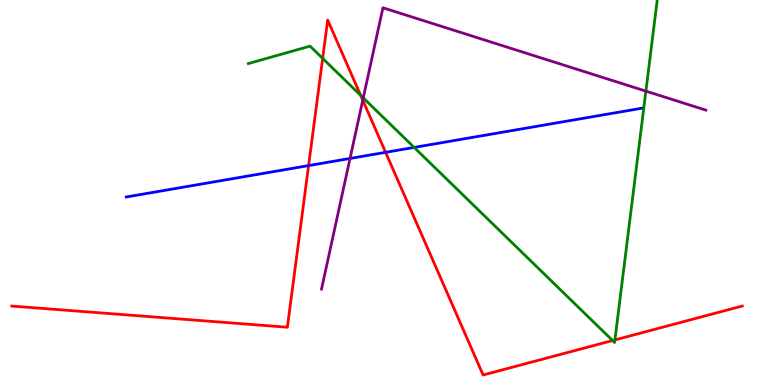[{'lines': ['blue', 'red'], 'intersections': [{'x': 3.98, 'y': 5.7}, {'x': 4.98, 'y': 6.04}]}, {'lines': ['green', 'red'], 'intersections': [{'x': 4.16, 'y': 8.48}, {'x': 4.65, 'y': 7.52}, {'x': 7.9, 'y': 1.15}, {'x': 7.93, 'y': 1.17}]}, {'lines': ['purple', 'red'], 'intersections': [{'x': 4.68, 'y': 7.4}]}, {'lines': ['blue', 'green'], 'intersections': [{'x': 5.34, 'y': 6.17}]}, {'lines': ['blue', 'purple'], 'intersections': [{'x': 4.52, 'y': 5.88}]}, {'lines': ['green', 'purple'], 'intersections': [{'x': 4.69, 'y': 7.46}, {'x': 8.33, 'y': 7.63}]}]